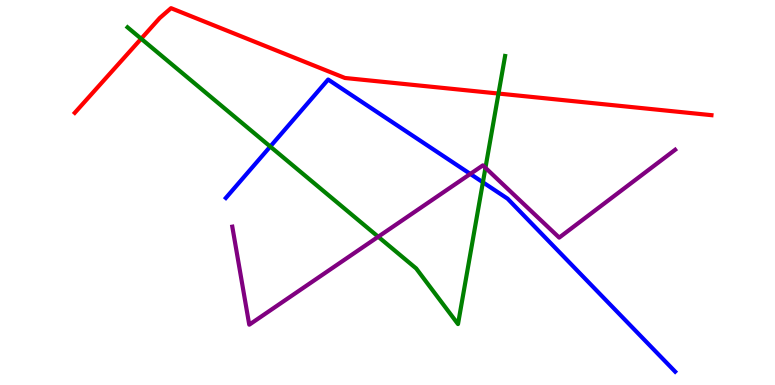[{'lines': ['blue', 'red'], 'intersections': []}, {'lines': ['green', 'red'], 'intersections': [{'x': 1.82, 'y': 8.99}, {'x': 6.43, 'y': 7.57}]}, {'lines': ['purple', 'red'], 'intersections': []}, {'lines': ['blue', 'green'], 'intersections': [{'x': 3.49, 'y': 6.19}, {'x': 6.23, 'y': 5.26}]}, {'lines': ['blue', 'purple'], 'intersections': [{'x': 6.07, 'y': 5.48}]}, {'lines': ['green', 'purple'], 'intersections': [{'x': 4.88, 'y': 3.85}, {'x': 6.26, 'y': 5.64}]}]